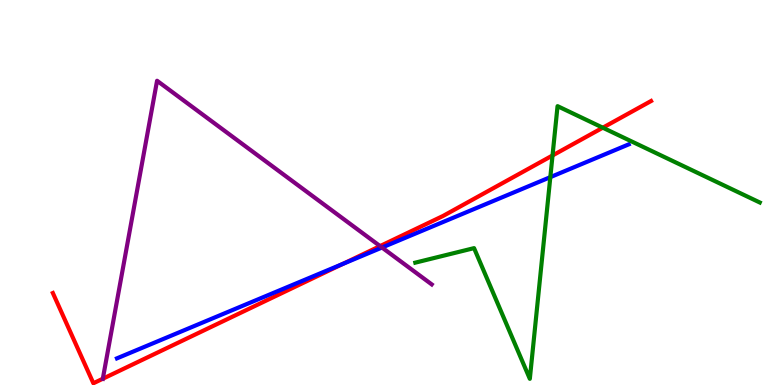[{'lines': ['blue', 'red'], 'intersections': [{'x': 4.42, 'y': 3.14}]}, {'lines': ['green', 'red'], 'intersections': [{'x': 7.13, 'y': 5.96}, {'x': 7.78, 'y': 6.68}]}, {'lines': ['purple', 'red'], 'intersections': [{'x': 1.33, 'y': 0.163}, {'x': 4.9, 'y': 3.61}]}, {'lines': ['blue', 'green'], 'intersections': [{'x': 7.1, 'y': 5.4}]}, {'lines': ['blue', 'purple'], 'intersections': [{'x': 4.93, 'y': 3.57}]}, {'lines': ['green', 'purple'], 'intersections': []}]